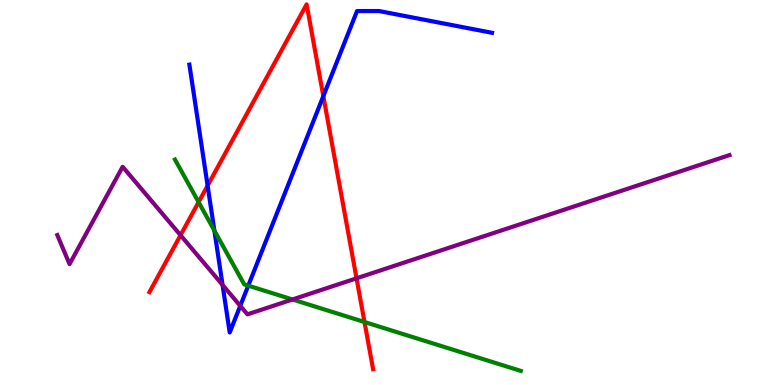[{'lines': ['blue', 'red'], 'intersections': [{'x': 2.68, 'y': 5.18}, {'x': 4.17, 'y': 7.5}]}, {'lines': ['green', 'red'], 'intersections': [{'x': 2.56, 'y': 4.75}, {'x': 4.7, 'y': 1.64}]}, {'lines': ['purple', 'red'], 'intersections': [{'x': 2.33, 'y': 3.89}, {'x': 4.6, 'y': 2.77}]}, {'lines': ['blue', 'green'], 'intersections': [{'x': 2.77, 'y': 4.01}, {'x': 3.2, 'y': 2.58}]}, {'lines': ['blue', 'purple'], 'intersections': [{'x': 2.87, 'y': 2.6}, {'x': 3.1, 'y': 2.06}]}, {'lines': ['green', 'purple'], 'intersections': [{'x': 3.77, 'y': 2.22}]}]